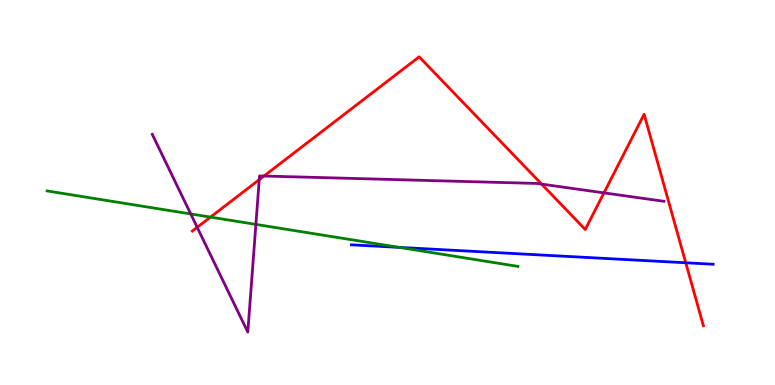[{'lines': ['blue', 'red'], 'intersections': [{'x': 8.85, 'y': 3.17}]}, {'lines': ['green', 'red'], 'intersections': [{'x': 2.72, 'y': 4.36}]}, {'lines': ['purple', 'red'], 'intersections': [{'x': 2.54, 'y': 4.1}, {'x': 3.35, 'y': 5.33}, {'x': 3.41, 'y': 5.43}, {'x': 6.99, 'y': 5.22}, {'x': 7.79, 'y': 4.99}]}, {'lines': ['blue', 'green'], 'intersections': [{'x': 5.15, 'y': 3.57}]}, {'lines': ['blue', 'purple'], 'intersections': []}, {'lines': ['green', 'purple'], 'intersections': [{'x': 2.46, 'y': 4.44}, {'x': 3.3, 'y': 4.17}]}]